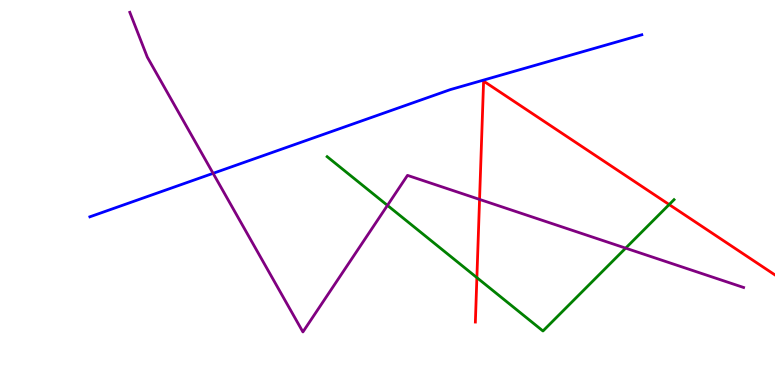[{'lines': ['blue', 'red'], 'intersections': []}, {'lines': ['green', 'red'], 'intersections': [{'x': 6.15, 'y': 2.79}, {'x': 8.63, 'y': 4.69}]}, {'lines': ['purple', 'red'], 'intersections': [{'x': 6.19, 'y': 4.82}]}, {'lines': ['blue', 'green'], 'intersections': []}, {'lines': ['blue', 'purple'], 'intersections': [{'x': 2.75, 'y': 5.5}]}, {'lines': ['green', 'purple'], 'intersections': [{'x': 5.0, 'y': 4.67}, {'x': 8.07, 'y': 3.55}]}]